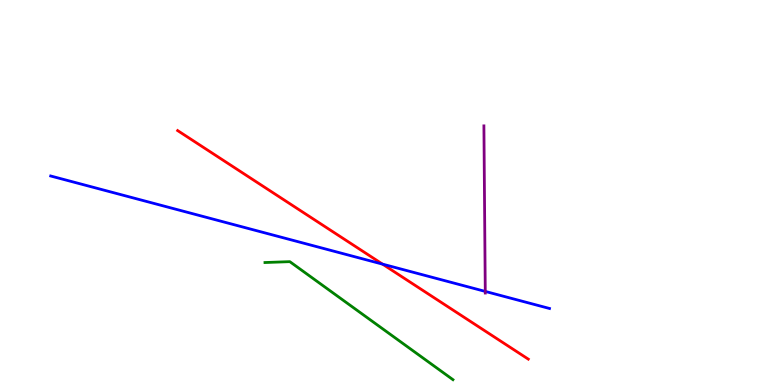[{'lines': ['blue', 'red'], 'intersections': [{'x': 4.94, 'y': 3.14}]}, {'lines': ['green', 'red'], 'intersections': []}, {'lines': ['purple', 'red'], 'intersections': []}, {'lines': ['blue', 'green'], 'intersections': []}, {'lines': ['blue', 'purple'], 'intersections': [{'x': 6.26, 'y': 2.43}]}, {'lines': ['green', 'purple'], 'intersections': []}]